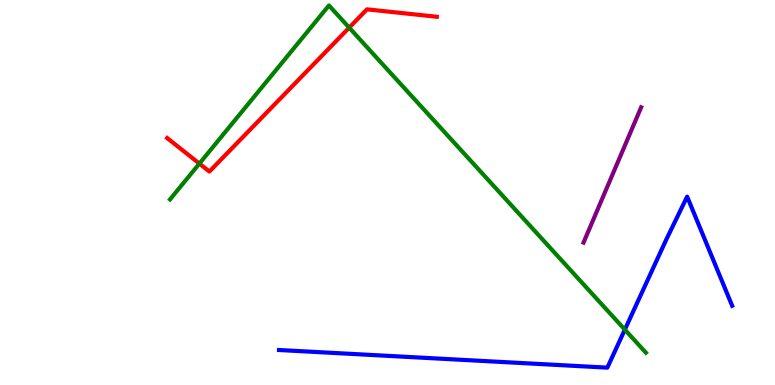[{'lines': ['blue', 'red'], 'intersections': []}, {'lines': ['green', 'red'], 'intersections': [{'x': 2.57, 'y': 5.75}, {'x': 4.51, 'y': 9.28}]}, {'lines': ['purple', 'red'], 'intersections': []}, {'lines': ['blue', 'green'], 'intersections': [{'x': 8.06, 'y': 1.44}]}, {'lines': ['blue', 'purple'], 'intersections': []}, {'lines': ['green', 'purple'], 'intersections': []}]